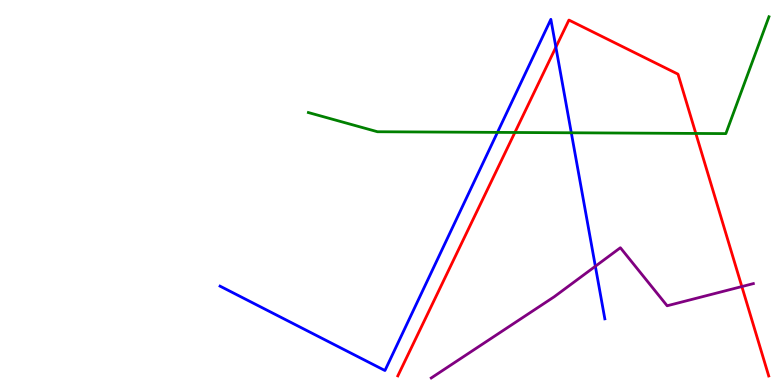[{'lines': ['blue', 'red'], 'intersections': [{'x': 7.17, 'y': 8.77}]}, {'lines': ['green', 'red'], 'intersections': [{'x': 6.64, 'y': 6.56}, {'x': 8.98, 'y': 6.53}]}, {'lines': ['purple', 'red'], 'intersections': [{'x': 9.57, 'y': 2.56}]}, {'lines': ['blue', 'green'], 'intersections': [{'x': 6.42, 'y': 6.56}, {'x': 7.37, 'y': 6.55}]}, {'lines': ['blue', 'purple'], 'intersections': [{'x': 7.68, 'y': 3.08}]}, {'lines': ['green', 'purple'], 'intersections': []}]